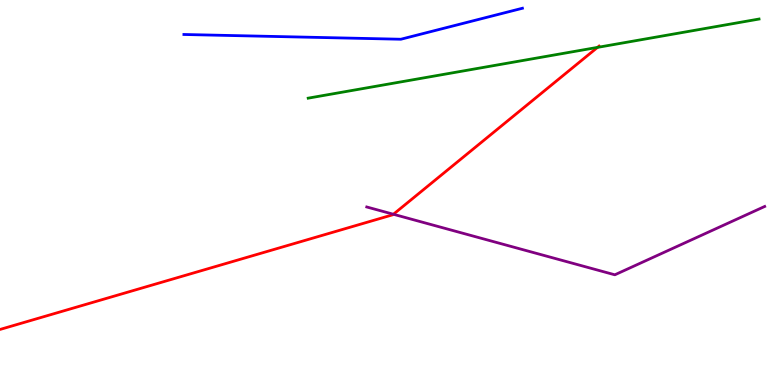[{'lines': ['blue', 'red'], 'intersections': []}, {'lines': ['green', 'red'], 'intersections': [{'x': 7.71, 'y': 8.77}]}, {'lines': ['purple', 'red'], 'intersections': [{'x': 5.08, 'y': 4.43}]}, {'lines': ['blue', 'green'], 'intersections': []}, {'lines': ['blue', 'purple'], 'intersections': []}, {'lines': ['green', 'purple'], 'intersections': []}]